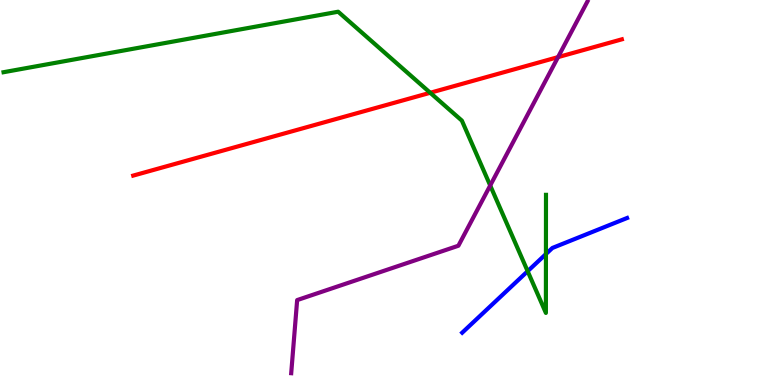[{'lines': ['blue', 'red'], 'intersections': []}, {'lines': ['green', 'red'], 'intersections': [{'x': 5.55, 'y': 7.59}]}, {'lines': ['purple', 'red'], 'intersections': [{'x': 7.2, 'y': 8.52}]}, {'lines': ['blue', 'green'], 'intersections': [{'x': 6.81, 'y': 2.96}, {'x': 7.04, 'y': 3.4}]}, {'lines': ['blue', 'purple'], 'intersections': []}, {'lines': ['green', 'purple'], 'intersections': [{'x': 6.33, 'y': 5.18}]}]